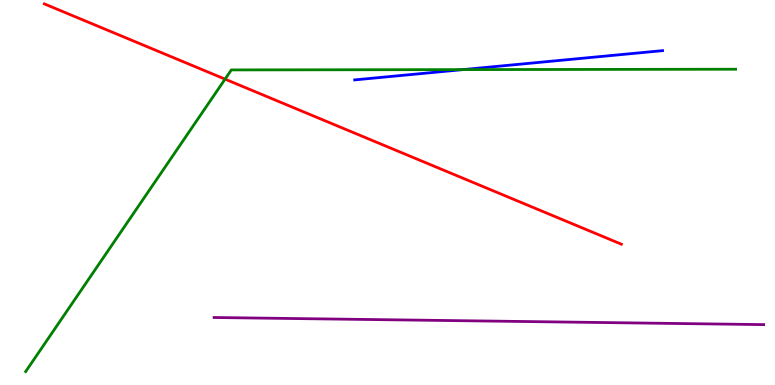[{'lines': ['blue', 'red'], 'intersections': []}, {'lines': ['green', 'red'], 'intersections': [{'x': 2.9, 'y': 7.94}]}, {'lines': ['purple', 'red'], 'intersections': []}, {'lines': ['blue', 'green'], 'intersections': [{'x': 5.97, 'y': 8.19}]}, {'lines': ['blue', 'purple'], 'intersections': []}, {'lines': ['green', 'purple'], 'intersections': []}]